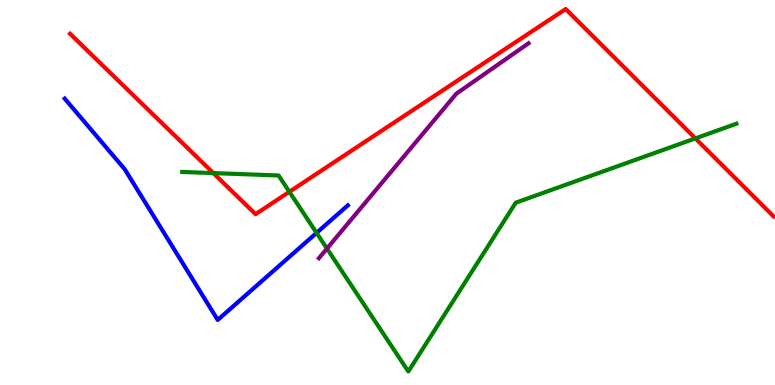[{'lines': ['blue', 'red'], 'intersections': []}, {'lines': ['green', 'red'], 'intersections': [{'x': 2.75, 'y': 5.5}, {'x': 3.73, 'y': 5.02}, {'x': 8.97, 'y': 6.41}]}, {'lines': ['purple', 'red'], 'intersections': []}, {'lines': ['blue', 'green'], 'intersections': [{'x': 4.08, 'y': 3.95}]}, {'lines': ['blue', 'purple'], 'intersections': []}, {'lines': ['green', 'purple'], 'intersections': [{'x': 4.22, 'y': 3.54}]}]